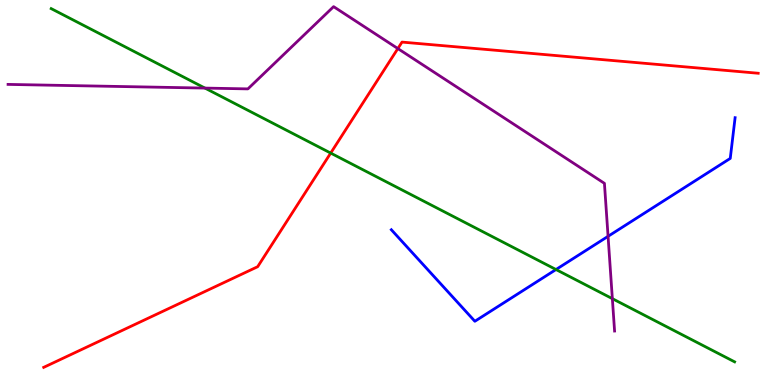[{'lines': ['blue', 'red'], 'intersections': []}, {'lines': ['green', 'red'], 'intersections': [{'x': 4.27, 'y': 6.02}]}, {'lines': ['purple', 'red'], 'intersections': [{'x': 5.13, 'y': 8.74}]}, {'lines': ['blue', 'green'], 'intersections': [{'x': 7.17, 'y': 3.0}]}, {'lines': ['blue', 'purple'], 'intersections': [{'x': 7.85, 'y': 3.86}]}, {'lines': ['green', 'purple'], 'intersections': [{'x': 2.64, 'y': 7.71}, {'x': 7.9, 'y': 2.24}]}]